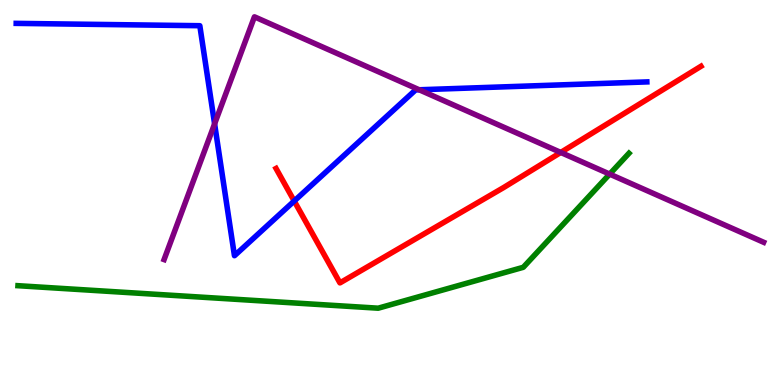[{'lines': ['blue', 'red'], 'intersections': [{'x': 3.8, 'y': 4.78}]}, {'lines': ['green', 'red'], 'intersections': []}, {'lines': ['purple', 'red'], 'intersections': [{'x': 7.24, 'y': 6.04}]}, {'lines': ['blue', 'green'], 'intersections': []}, {'lines': ['blue', 'purple'], 'intersections': [{'x': 2.77, 'y': 6.78}, {'x': 5.41, 'y': 7.67}]}, {'lines': ['green', 'purple'], 'intersections': [{'x': 7.87, 'y': 5.48}]}]